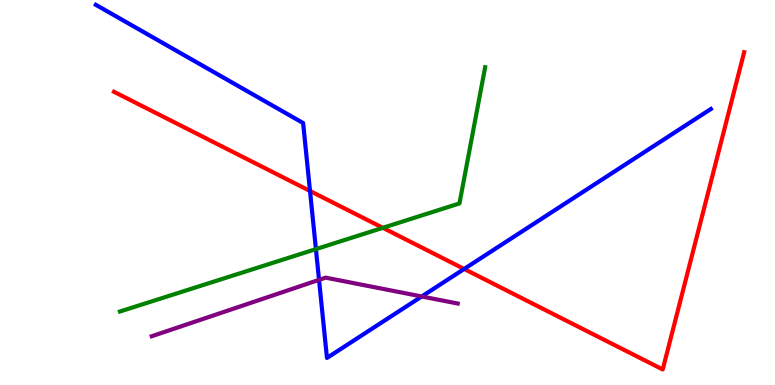[{'lines': ['blue', 'red'], 'intersections': [{'x': 4.0, 'y': 5.04}, {'x': 5.99, 'y': 3.01}]}, {'lines': ['green', 'red'], 'intersections': [{'x': 4.94, 'y': 4.08}]}, {'lines': ['purple', 'red'], 'intersections': []}, {'lines': ['blue', 'green'], 'intersections': [{'x': 4.08, 'y': 3.53}]}, {'lines': ['blue', 'purple'], 'intersections': [{'x': 4.12, 'y': 2.73}, {'x': 5.44, 'y': 2.3}]}, {'lines': ['green', 'purple'], 'intersections': []}]